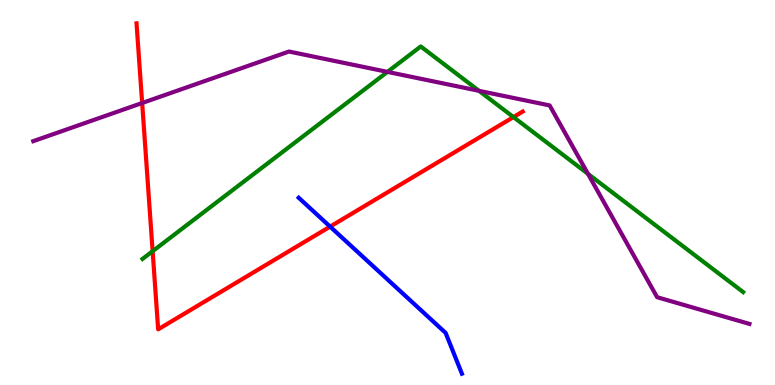[{'lines': ['blue', 'red'], 'intersections': [{'x': 4.26, 'y': 4.11}]}, {'lines': ['green', 'red'], 'intersections': [{'x': 1.97, 'y': 3.48}, {'x': 6.63, 'y': 6.96}]}, {'lines': ['purple', 'red'], 'intersections': [{'x': 1.83, 'y': 7.32}]}, {'lines': ['blue', 'green'], 'intersections': []}, {'lines': ['blue', 'purple'], 'intersections': []}, {'lines': ['green', 'purple'], 'intersections': [{'x': 5.0, 'y': 8.13}, {'x': 6.18, 'y': 7.64}, {'x': 7.59, 'y': 5.48}]}]